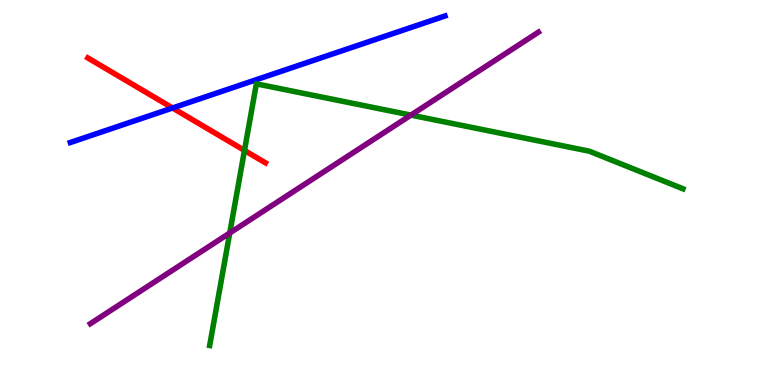[{'lines': ['blue', 'red'], 'intersections': [{'x': 2.23, 'y': 7.2}]}, {'lines': ['green', 'red'], 'intersections': [{'x': 3.15, 'y': 6.09}]}, {'lines': ['purple', 'red'], 'intersections': []}, {'lines': ['blue', 'green'], 'intersections': []}, {'lines': ['blue', 'purple'], 'intersections': []}, {'lines': ['green', 'purple'], 'intersections': [{'x': 2.96, 'y': 3.95}, {'x': 5.3, 'y': 7.01}]}]